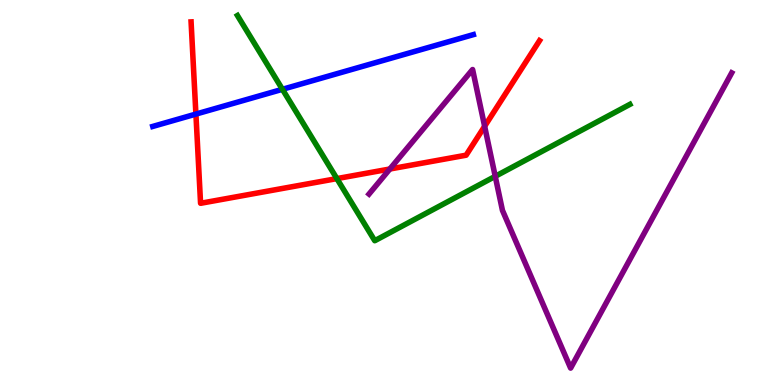[{'lines': ['blue', 'red'], 'intersections': [{'x': 2.53, 'y': 7.04}]}, {'lines': ['green', 'red'], 'intersections': [{'x': 4.35, 'y': 5.36}]}, {'lines': ['purple', 'red'], 'intersections': [{'x': 5.03, 'y': 5.61}, {'x': 6.25, 'y': 6.72}]}, {'lines': ['blue', 'green'], 'intersections': [{'x': 3.64, 'y': 7.68}]}, {'lines': ['blue', 'purple'], 'intersections': []}, {'lines': ['green', 'purple'], 'intersections': [{'x': 6.39, 'y': 5.42}]}]